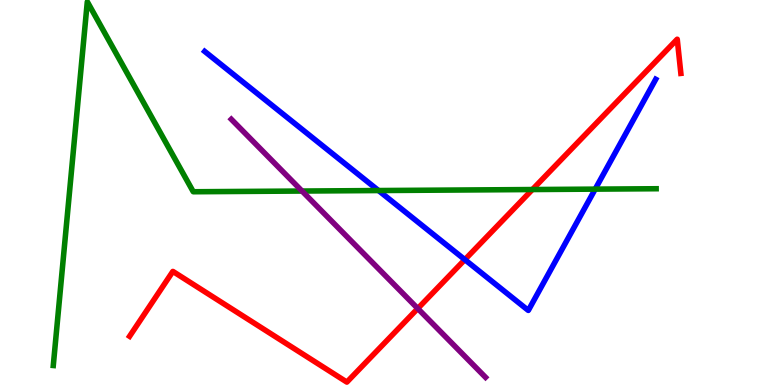[{'lines': ['blue', 'red'], 'intersections': [{'x': 6.0, 'y': 3.26}]}, {'lines': ['green', 'red'], 'intersections': [{'x': 6.87, 'y': 5.08}]}, {'lines': ['purple', 'red'], 'intersections': [{'x': 5.39, 'y': 1.99}]}, {'lines': ['blue', 'green'], 'intersections': [{'x': 4.88, 'y': 5.05}, {'x': 7.68, 'y': 5.09}]}, {'lines': ['blue', 'purple'], 'intersections': []}, {'lines': ['green', 'purple'], 'intersections': [{'x': 3.9, 'y': 5.04}]}]